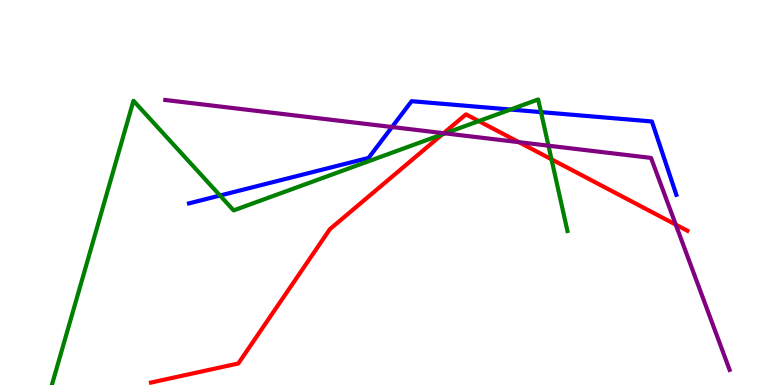[{'lines': ['blue', 'red'], 'intersections': []}, {'lines': ['green', 'red'], 'intersections': [{'x': 5.71, 'y': 6.51}, {'x': 6.18, 'y': 6.85}, {'x': 7.12, 'y': 5.86}]}, {'lines': ['purple', 'red'], 'intersections': [{'x': 5.72, 'y': 6.54}, {'x': 6.69, 'y': 6.31}, {'x': 8.72, 'y': 4.17}]}, {'lines': ['blue', 'green'], 'intersections': [{'x': 2.84, 'y': 4.92}, {'x': 6.59, 'y': 7.15}, {'x': 6.98, 'y': 7.09}]}, {'lines': ['blue', 'purple'], 'intersections': [{'x': 5.06, 'y': 6.7}]}, {'lines': ['green', 'purple'], 'intersections': [{'x': 5.74, 'y': 6.54}, {'x': 7.08, 'y': 6.22}]}]